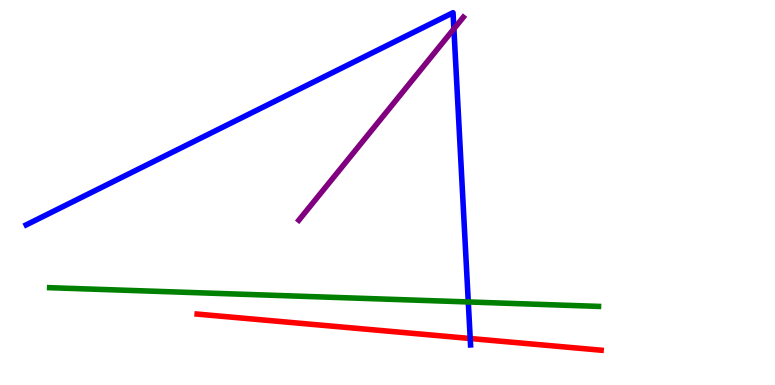[{'lines': ['blue', 'red'], 'intersections': [{'x': 6.07, 'y': 1.21}]}, {'lines': ['green', 'red'], 'intersections': []}, {'lines': ['purple', 'red'], 'intersections': []}, {'lines': ['blue', 'green'], 'intersections': [{'x': 6.04, 'y': 2.16}]}, {'lines': ['blue', 'purple'], 'intersections': [{'x': 5.86, 'y': 9.25}]}, {'lines': ['green', 'purple'], 'intersections': []}]